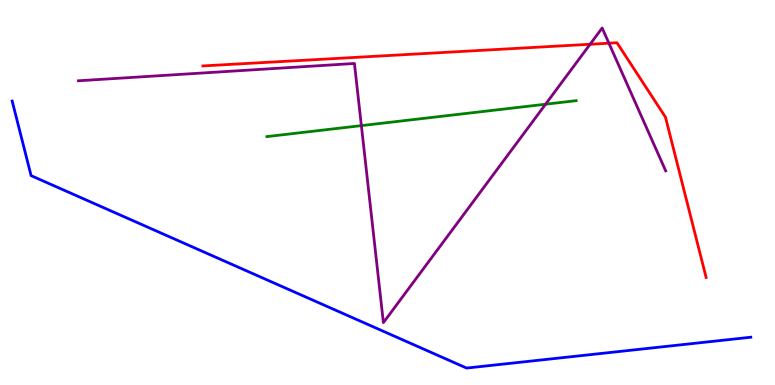[{'lines': ['blue', 'red'], 'intersections': []}, {'lines': ['green', 'red'], 'intersections': []}, {'lines': ['purple', 'red'], 'intersections': [{'x': 7.61, 'y': 8.85}, {'x': 7.86, 'y': 8.88}]}, {'lines': ['blue', 'green'], 'intersections': []}, {'lines': ['blue', 'purple'], 'intersections': []}, {'lines': ['green', 'purple'], 'intersections': [{'x': 4.66, 'y': 6.74}, {'x': 7.04, 'y': 7.29}]}]